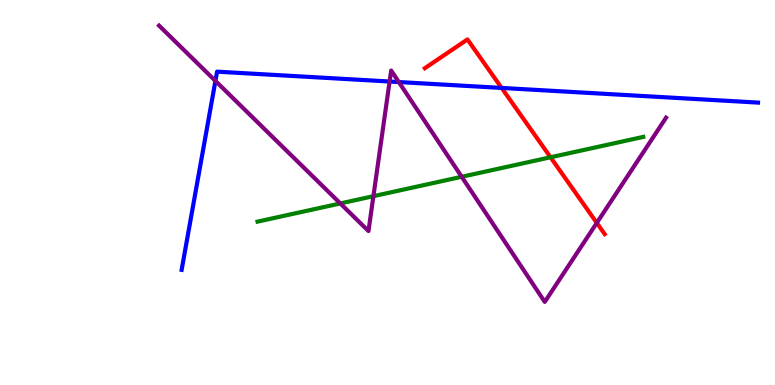[{'lines': ['blue', 'red'], 'intersections': [{'x': 6.47, 'y': 7.72}]}, {'lines': ['green', 'red'], 'intersections': [{'x': 7.1, 'y': 5.91}]}, {'lines': ['purple', 'red'], 'intersections': [{'x': 7.7, 'y': 4.21}]}, {'lines': ['blue', 'green'], 'intersections': []}, {'lines': ['blue', 'purple'], 'intersections': [{'x': 2.78, 'y': 7.9}, {'x': 5.03, 'y': 7.88}, {'x': 5.15, 'y': 7.87}]}, {'lines': ['green', 'purple'], 'intersections': [{'x': 4.39, 'y': 4.72}, {'x': 4.82, 'y': 4.9}, {'x': 5.96, 'y': 5.41}]}]